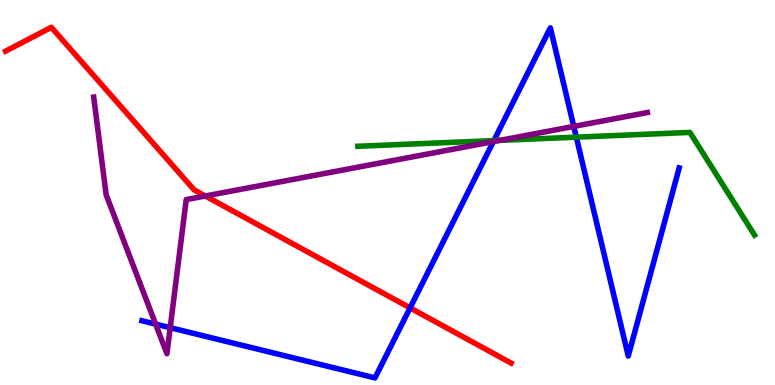[{'lines': ['blue', 'red'], 'intersections': [{'x': 5.29, 'y': 2.0}]}, {'lines': ['green', 'red'], 'intersections': []}, {'lines': ['purple', 'red'], 'intersections': [{'x': 2.65, 'y': 4.91}]}, {'lines': ['blue', 'green'], 'intersections': [{'x': 6.37, 'y': 6.35}, {'x': 7.44, 'y': 6.44}]}, {'lines': ['blue', 'purple'], 'intersections': [{'x': 2.01, 'y': 1.58}, {'x': 2.2, 'y': 1.49}, {'x': 6.37, 'y': 6.32}, {'x': 7.4, 'y': 6.72}]}, {'lines': ['green', 'purple'], 'intersections': [{'x': 6.45, 'y': 6.35}]}]